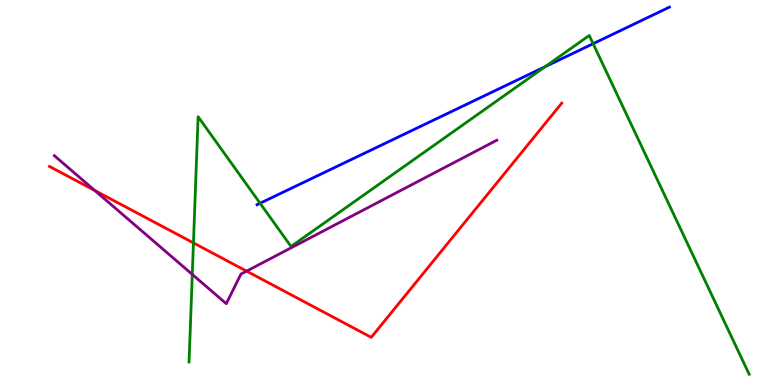[{'lines': ['blue', 'red'], 'intersections': []}, {'lines': ['green', 'red'], 'intersections': [{'x': 2.5, 'y': 3.69}]}, {'lines': ['purple', 'red'], 'intersections': [{'x': 1.22, 'y': 5.05}, {'x': 3.18, 'y': 2.96}]}, {'lines': ['blue', 'green'], 'intersections': [{'x': 3.36, 'y': 4.72}, {'x': 7.03, 'y': 8.27}, {'x': 7.65, 'y': 8.87}]}, {'lines': ['blue', 'purple'], 'intersections': []}, {'lines': ['green', 'purple'], 'intersections': [{'x': 2.48, 'y': 2.87}]}]